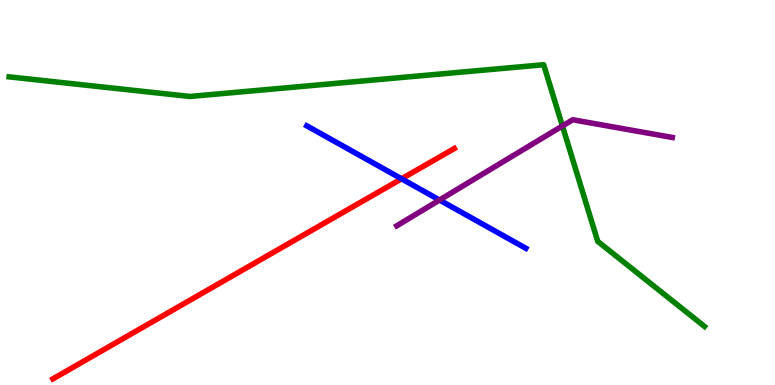[{'lines': ['blue', 'red'], 'intersections': [{'x': 5.18, 'y': 5.36}]}, {'lines': ['green', 'red'], 'intersections': []}, {'lines': ['purple', 'red'], 'intersections': []}, {'lines': ['blue', 'green'], 'intersections': []}, {'lines': ['blue', 'purple'], 'intersections': [{'x': 5.67, 'y': 4.8}]}, {'lines': ['green', 'purple'], 'intersections': [{'x': 7.26, 'y': 6.73}]}]